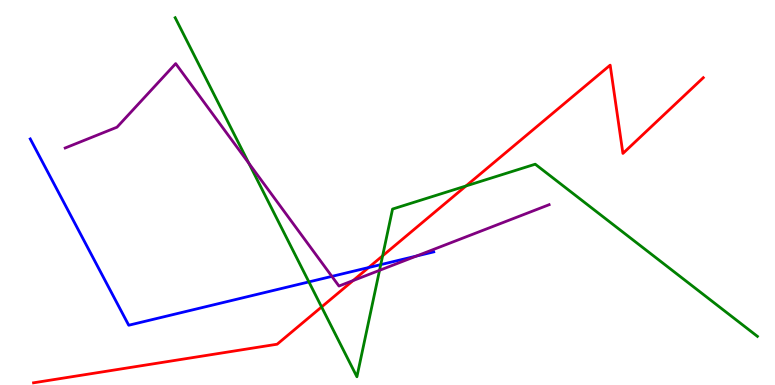[{'lines': ['blue', 'red'], 'intersections': [{'x': 4.76, 'y': 3.05}]}, {'lines': ['green', 'red'], 'intersections': [{'x': 4.15, 'y': 2.03}, {'x': 4.94, 'y': 3.36}, {'x': 6.01, 'y': 5.17}]}, {'lines': ['purple', 'red'], 'intersections': [{'x': 4.56, 'y': 2.71}]}, {'lines': ['blue', 'green'], 'intersections': [{'x': 3.99, 'y': 2.68}, {'x': 4.91, 'y': 3.13}]}, {'lines': ['blue', 'purple'], 'intersections': [{'x': 4.28, 'y': 2.82}, {'x': 5.37, 'y': 3.35}]}, {'lines': ['green', 'purple'], 'intersections': [{'x': 3.21, 'y': 5.76}, {'x': 4.9, 'y': 2.98}]}]